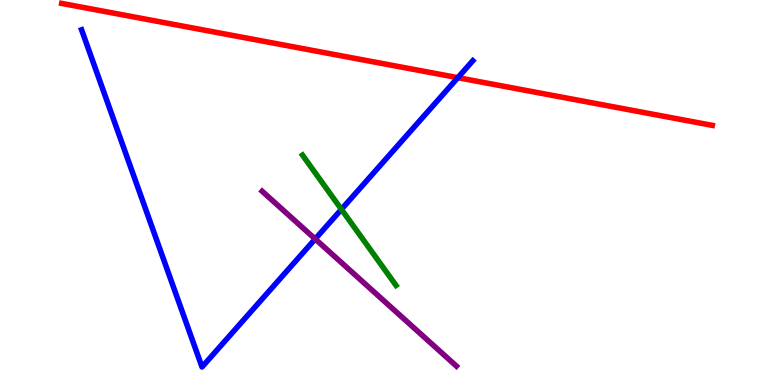[{'lines': ['blue', 'red'], 'intersections': [{'x': 5.91, 'y': 7.98}]}, {'lines': ['green', 'red'], 'intersections': []}, {'lines': ['purple', 'red'], 'intersections': []}, {'lines': ['blue', 'green'], 'intersections': [{'x': 4.41, 'y': 4.56}]}, {'lines': ['blue', 'purple'], 'intersections': [{'x': 4.07, 'y': 3.79}]}, {'lines': ['green', 'purple'], 'intersections': []}]